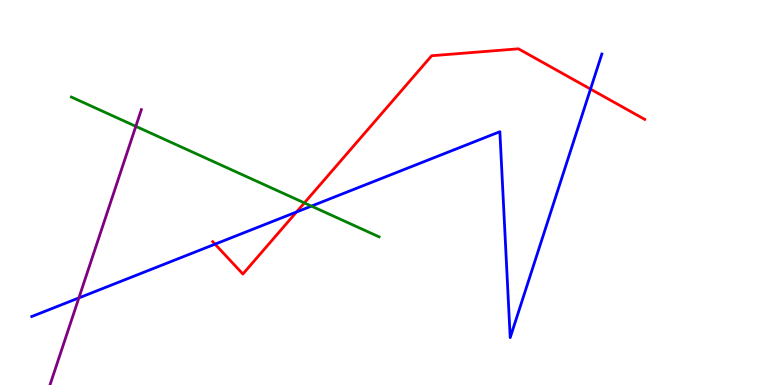[{'lines': ['blue', 'red'], 'intersections': [{'x': 2.77, 'y': 3.66}, {'x': 3.83, 'y': 4.49}, {'x': 7.62, 'y': 7.69}]}, {'lines': ['green', 'red'], 'intersections': [{'x': 3.93, 'y': 4.73}]}, {'lines': ['purple', 'red'], 'intersections': []}, {'lines': ['blue', 'green'], 'intersections': [{'x': 4.02, 'y': 4.65}]}, {'lines': ['blue', 'purple'], 'intersections': [{'x': 1.02, 'y': 2.26}]}, {'lines': ['green', 'purple'], 'intersections': [{'x': 1.75, 'y': 6.72}]}]